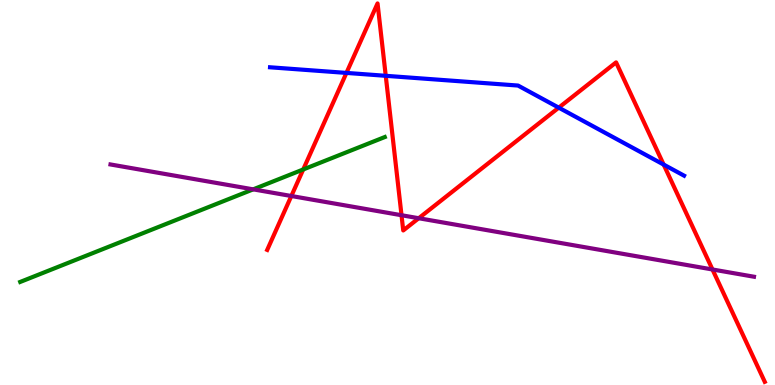[{'lines': ['blue', 'red'], 'intersections': [{'x': 4.47, 'y': 8.11}, {'x': 4.98, 'y': 8.03}, {'x': 7.21, 'y': 7.2}, {'x': 8.56, 'y': 5.73}]}, {'lines': ['green', 'red'], 'intersections': [{'x': 3.91, 'y': 5.6}]}, {'lines': ['purple', 'red'], 'intersections': [{'x': 3.76, 'y': 4.91}, {'x': 5.18, 'y': 4.41}, {'x': 5.4, 'y': 4.33}, {'x': 9.19, 'y': 3.0}]}, {'lines': ['blue', 'green'], 'intersections': []}, {'lines': ['blue', 'purple'], 'intersections': []}, {'lines': ['green', 'purple'], 'intersections': [{'x': 3.27, 'y': 5.08}]}]